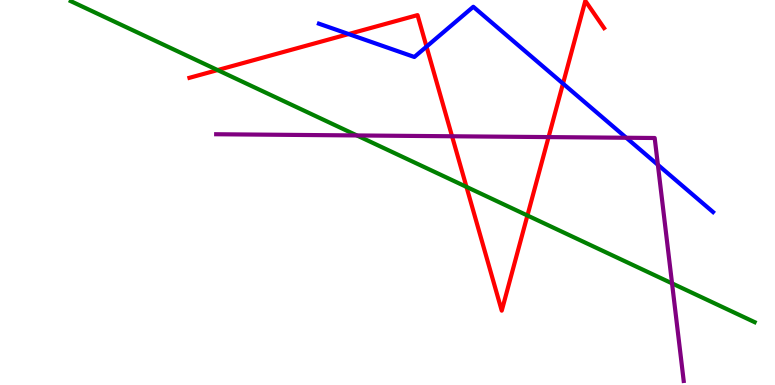[{'lines': ['blue', 'red'], 'intersections': [{'x': 4.5, 'y': 9.12}, {'x': 5.5, 'y': 8.79}, {'x': 7.26, 'y': 7.83}]}, {'lines': ['green', 'red'], 'intersections': [{'x': 2.81, 'y': 8.18}, {'x': 6.02, 'y': 5.15}, {'x': 6.81, 'y': 4.4}]}, {'lines': ['purple', 'red'], 'intersections': [{'x': 5.83, 'y': 6.46}, {'x': 7.08, 'y': 6.44}]}, {'lines': ['blue', 'green'], 'intersections': []}, {'lines': ['blue', 'purple'], 'intersections': [{'x': 8.08, 'y': 6.42}, {'x': 8.49, 'y': 5.72}]}, {'lines': ['green', 'purple'], 'intersections': [{'x': 4.61, 'y': 6.48}, {'x': 8.67, 'y': 2.64}]}]